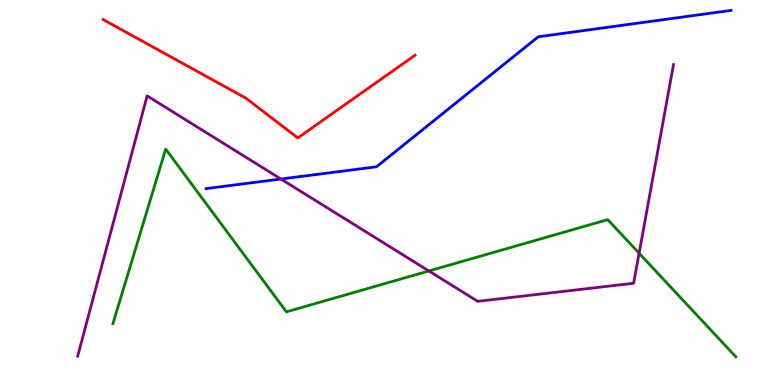[{'lines': ['blue', 'red'], 'intersections': []}, {'lines': ['green', 'red'], 'intersections': []}, {'lines': ['purple', 'red'], 'intersections': []}, {'lines': ['blue', 'green'], 'intersections': []}, {'lines': ['blue', 'purple'], 'intersections': [{'x': 3.63, 'y': 5.35}]}, {'lines': ['green', 'purple'], 'intersections': [{'x': 5.53, 'y': 2.96}, {'x': 8.25, 'y': 3.42}]}]